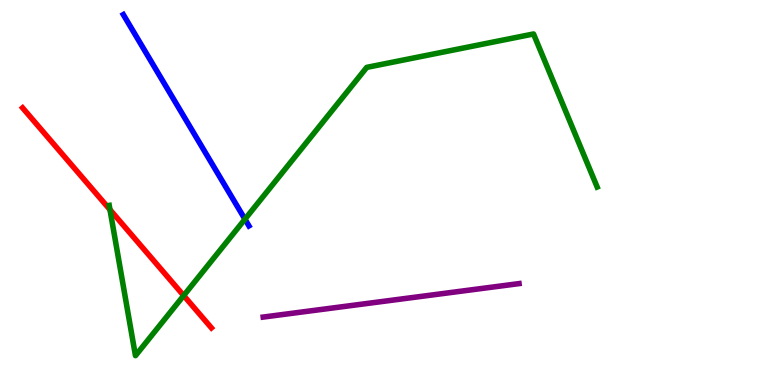[{'lines': ['blue', 'red'], 'intersections': []}, {'lines': ['green', 'red'], 'intersections': [{'x': 1.42, 'y': 4.55}, {'x': 2.37, 'y': 2.32}]}, {'lines': ['purple', 'red'], 'intersections': []}, {'lines': ['blue', 'green'], 'intersections': [{'x': 3.16, 'y': 4.31}]}, {'lines': ['blue', 'purple'], 'intersections': []}, {'lines': ['green', 'purple'], 'intersections': []}]